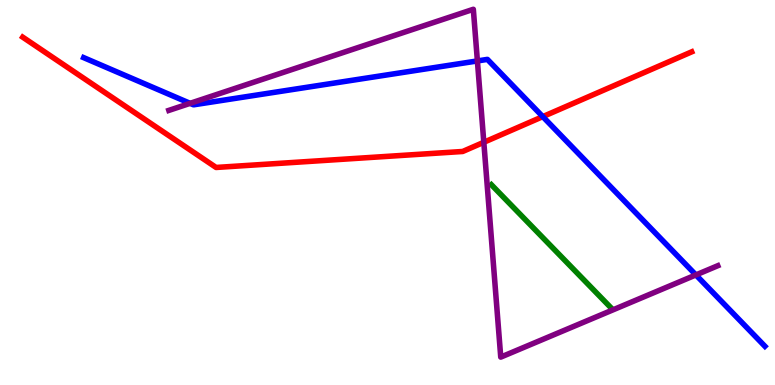[{'lines': ['blue', 'red'], 'intersections': [{'x': 7.0, 'y': 6.97}]}, {'lines': ['green', 'red'], 'intersections': []}, {'lines': ['purple', 'red'], 'intersections': [{'x': 6.24, 'y': 6.3}]}, {'lines': ['blue', 'green'], 'intersections': []}, {'lines': ['blue', 'purple'], 'intersections': [{'x': 2.45, 'y': 7.32}, {'x': 6.16, 'y': 8.42}, {'x': 8.98, 'y': 2.86}]}, {'lines': ['green', 'purple'], 'intersections': []}]